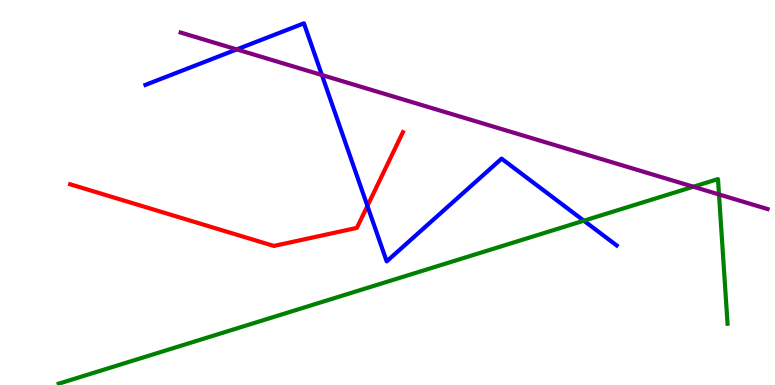[{'lines': ['blue', 'red'], 'intersections': [{'x': 4.74, 'y': 4.65}]}, {'lines': ['green', 'red'], 'intersections': []}, {'lines': ['purple', 'red'], 'intersections': []}, {'lines': ['blue', 'green'], 'intersections': [{'x': 7.53, 'y': 4.27}]}, {'lines': ['blue', 'purple'], 'intersections': [{'x': 3.05, 'y': 8.72}, {'x': 4.15, 'y': 8.05}]}, {'lines': ['green', 'purple'], 'intersections': [{'x': 8.95, 'y': 5.15}, {'x': 9.28, 'y': 4.95}]}]